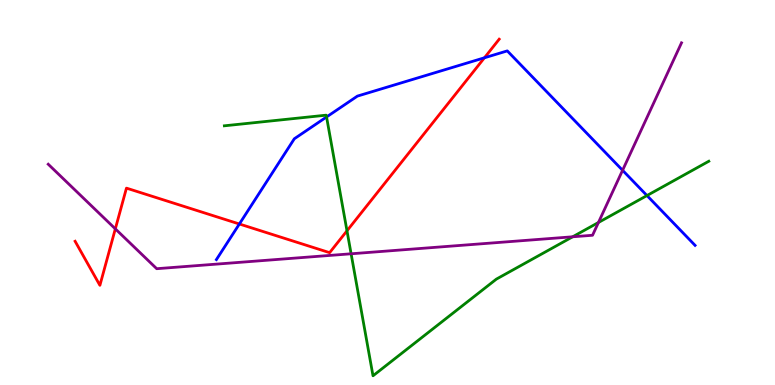[{'lines': ['blue', 'red'], 'intersections': [{'x': 3.09, 'y': 4.18}, {'x': 6.25, 'y': 8.5}]}, {'lines': ['green', 'red'], 'intersections': [{'x': 4.48, 'y': 4.0}]}, {'lines': ['purple', 'red'], 'intersections': [{'x': 1.49, 'y': 4.06}]}, {'lines': ['blue', 'green'], 'intersections': [{'x': 4.21, 'y': 6.96}, {'x': 8.35, 'y': 4.92}]}, {'lines': ['blue', 'purple'], 'intersections': [{'x': 8.03, 'y': 5.58}]}, {'lines': ['green', 'purple'], 'intersections': [{'x': 4.53, 'y': 3.41}, {'x': 7.39, 'y': 3.85}, {'x': 7.72, 'y': 4.22}]}]